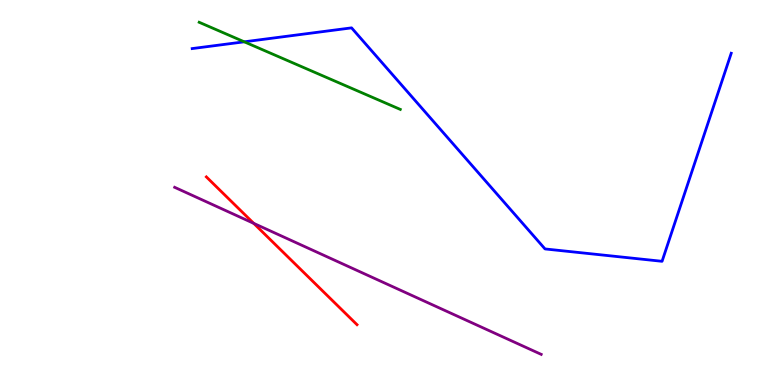[{'lines': ['blue', 'red'], 'intersections': []}, {'lines': ['green', 'red'], 'intersections': []}, {'lines': ['purple', 'red'], 'intersections': [{'x': 3.27, 'y': 4.2}]}, {'lines': ['blue', 'green'], 'intersections': [{'x': 3.15, 'y': 8.91}]}, {'lines': ['blue', 'purple'], 'intersections': []}, {'lines': ['green', 'purple'], 'intersections': []}]